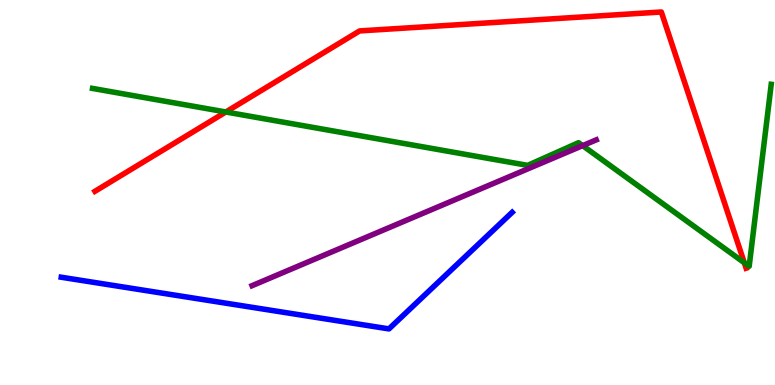[{'lines': ['blue', 'red'], 'intersections': []}, {'lines': ['green', 'red'], 'intersections': [{'x': 2.91, 'y': 7.09}, {'x': 9.6, 'y': 3.17}]}, {'lines': ['purple', 'red'], 'intersections': []}, {'lines': ['blue', 'green'], 'intersections': []}, {'lines': ['blue', 'purple'], 'intersections': []}, {'lines': ['green', 'purple'], 'intersections': [{'x': 7.52, 'y': 6.22}]}]